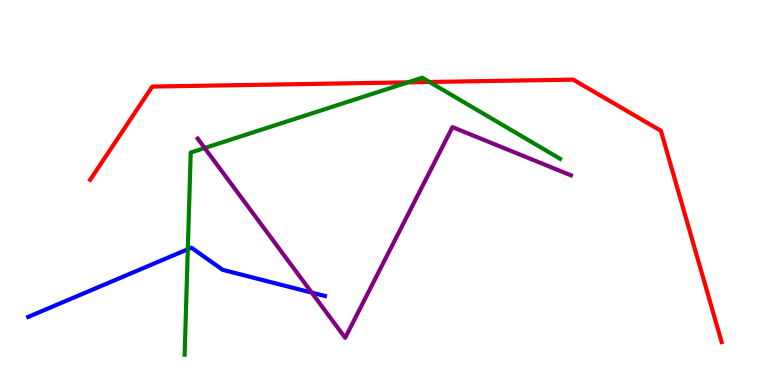[{'lines': ['blue', 'red'], 'intersections': []}, {'lines': ['green', 'red'], 'intersections': [{'x': 5.26, 'y': 7.86}, {'x': 5.54, 'y': 7.87}]}, {'lines': ['purple', 'red'], 'intersections': []}, {'lines': ['blue', 'green'], 'intersections': [{'x': 2.42, 'y': 3.53}]}, {'lines': ['blue', 'purple'], 'intersections': [{'x': 4.02, 'y': 2.4}]}, {'lines': ['green', 'purple'], 'intersections': [{'x': 2.64, 'y': 6.16}]}]